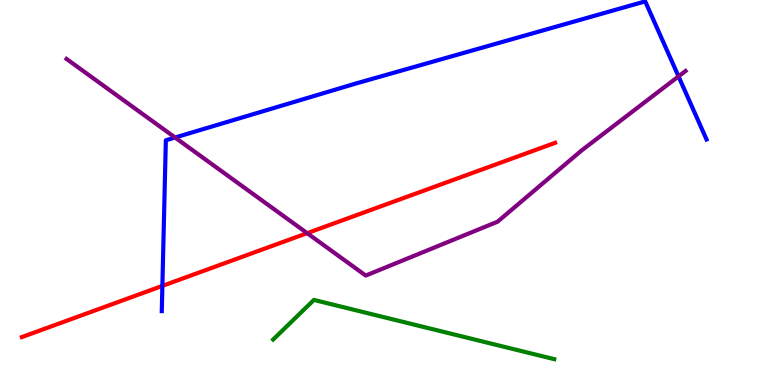[{'lines': ['blue', 'red'], 'intersections': [{'x': 2.1, 'y': 2.57}]}, {'lines': ['green', 'red'], 'intersections': []}, {'lines': ['purple', 'red'], 'intersections': [{'x': 3.96, 'y': 3.94}]}, {'lines': ['blue', 'green'], 'intersections': []}, {'lines': ['blue', 'purple'], 'intersections': [{'x': 2.26, 'y': 6.43}, {'x': 8.76, 'y': 8.02}]}, {'lines': ['green', 'purple'], 'intersections': []}]